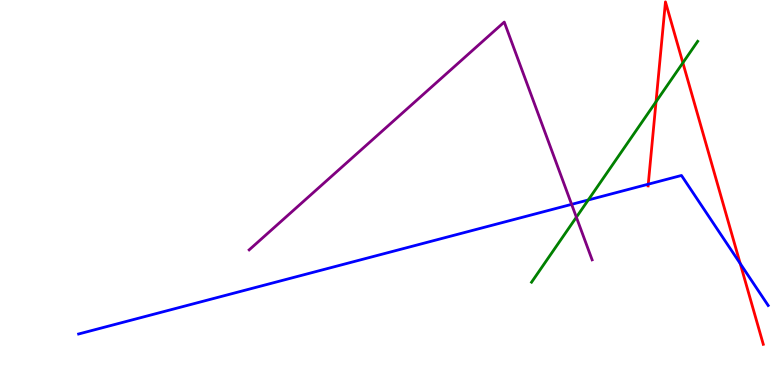[{'lines': ['blue', 'red'], 'intersections': [{'x': 8.36, 'y': 5.22}, {'x': 9.55, 'y': 3.15}]}, {'lines': ['green', 'red'], 'intersections': [{'x': 8.46, 'y': 7.36}, {'x': 8.81, 'y': 8.37}]}, {'lines': ['purple', 'red'], 'intersections': []}, {'lines': ['blue', 'green'], 'intersections': [{'x': 7.59, 'y': 4.81}]}, {'lines': ['blue', 'purple'], 'intersections': [{'x': 7.38, 'y': 4.69}]}, {'lines': ['green', 'purple'], 'intersections': [{'x': 7.44, 'y': 4.36}]}]